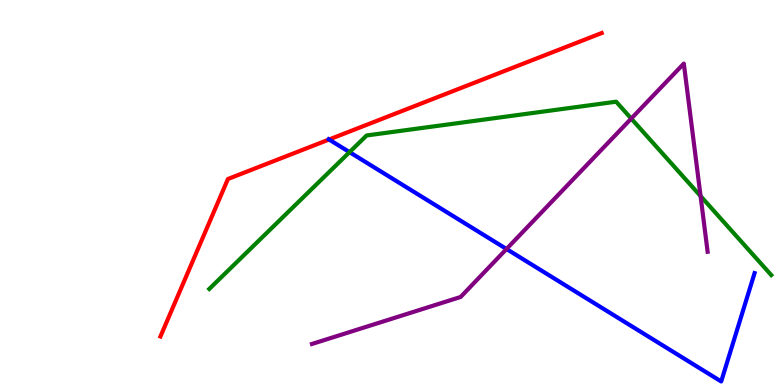[{'lines': ['blue', 'red'], 'intersections': [{'x': 4.25, 'y': 6.38}]}, {'lines': ['green', 'red'], 'intersections': []}, {'lines': ['purple', 'red'], 'intersections': []}, {'lines': ['blue', 'green'], 'intersections': [{'x': 4.51, 'y': 6.05}]}, {'lines': ['blue', 'purple'], 'intersections': [{'x': 6.54, 'y': 3.53}]}, {'lines': ['green', 'purple'], 'intersections': [{'x': 8.15, 'y': 6.92}, {'x': 9.04, 'y': 4.91}]}]